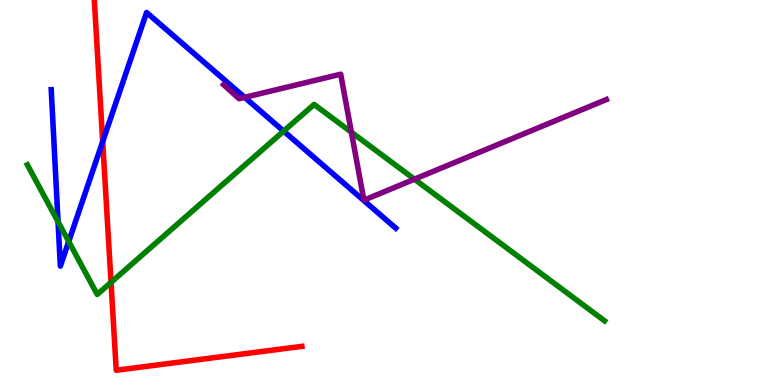[{'lines': ['blue', 'red'], 'intersections': [{'x': 1.33, 'y': 6.32}]}, {'lines': ['green', 'red'], 'intersections': [{'x': 1.43, 'y': 2.67}]}, {'lines': ['purple', 'red'], 'intersections': []}, {'lines': ['blue', 'green'], 'intersections': [{'x': 0.749, 'y': 4.24}, {'x': 0.887, 'y': 3.73}, {'x': 3.66, 'y': 6.59}]}, {'lines': ['blue', 'purple'], 'intersections': [{'x': 3.16, 'y': 7.47}]}, {'lines': ['green', 'purple'], 'intersections': [{'x': 4.53, 'y': 6.57}, {'x': 5.35, 'y': 5.35}]}]